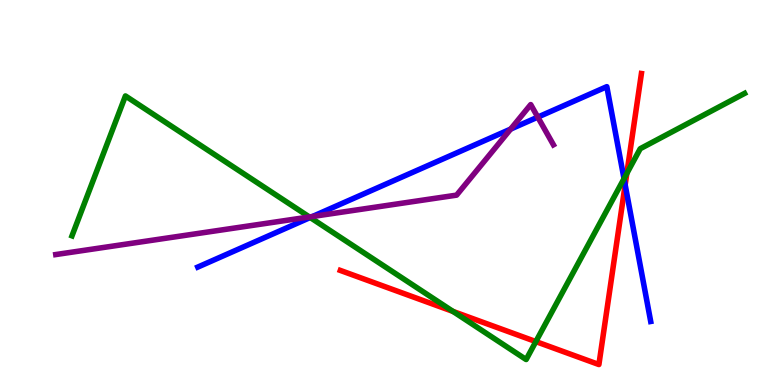[{'lines': ['blue', 'red'], 'intersections': [{'x': 8.07, 'y': 5.2}]}, {'lines': ['green', 'red'], 'intersections': [{'x': 5.85, 'y': 1.91}, {'x': 6.91, 'y': 1.13}, {'x': 8.09, 'y': 5.49}]}, {'lines': ['purple', 'red'], 'intersections': []}, {'lines': ['blue', 'green'], 'intersections': [{'x': 4.0, 'y': 4.35}, {'x': 8.05, 'y': 5.36}]}, {'lines': ['blue', 'purple'], 'intersections': [{'x': 4.03, 'y': 4.38}, {'x': 6.59, 'y': 6.65}, {'x': 6.94, 'y': 6.96}]}, {'lines': ['green', 'purple'], 'intersections': [{'x': 3.99, 'y': 4.36}]}]